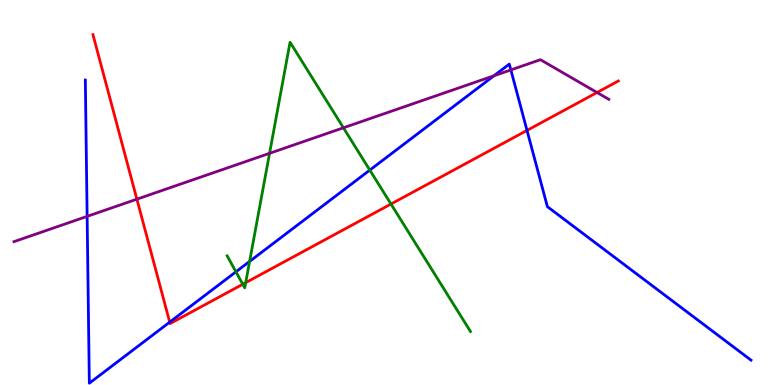[{'lines': ['blue', 'red'], 'intersections': [{'x': 2.19, 'y': 1.63}, {'x': 6.8, 'y': 6.61}]}, {'lines': ['green', 'red'], 'intersections': [{'x': 3.13, 'y': 2.62}, {'x': 3.17, 'y': 2.66}, {'x': 5.04, 'y': 4.7}]}, {'lines': ['purple', 'red'], 'intersections': [{'x': 1.77, 'y': 4.83}, {'x': 7.7, 'y': 7.6}]}, {'lines': ['blue', 'green'], 'intersections': [{'x': 3.04, 'y': 2.94}, {'x': 3.22, 'y': 3.21}, {'x': 4.77, 'y': 5.58}]}, {'lines': ['blue', 'purple'], 'intersections': [{'x': 1.12, 'y': 4.38}, {'x': 6.37, 'y': 8.03}, {'x': 6.59, 'y': 8.18}]}, {'lines': ['green', 'purple'], 'intersections': [{'x': 3.48, 'y': 6.02}, {'x': 4.43, 'y': 6.68}]}]